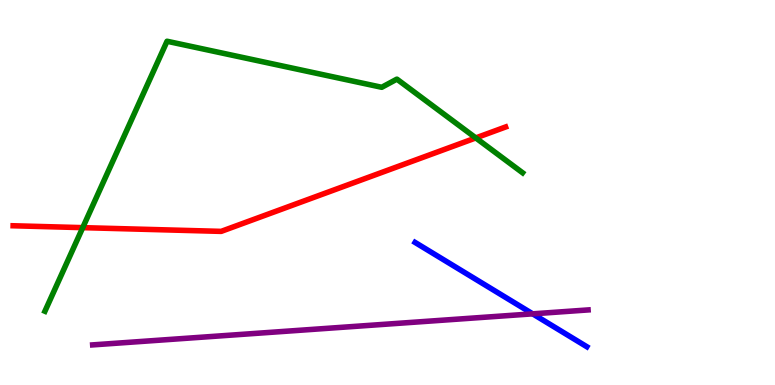[{'lines': ['blue', 'red'], 'intersections': []}, {'lines': ['green', 'red'], 'intersections': [{'x': 1.07, 'y': 4.09}, {'x': 6.14, 'y': 6.42}]}, {'lines': ['purple', 'red'], 'intersections': []}, {'lines': ['blue', 'green'], 'intersections': []}, {'lines': ['blue', 'purple'], 'intersections': [{'x': 6.87, 'y': 1.85}]}, {'lines': ['green', 'purple'], 'intersections': []}]